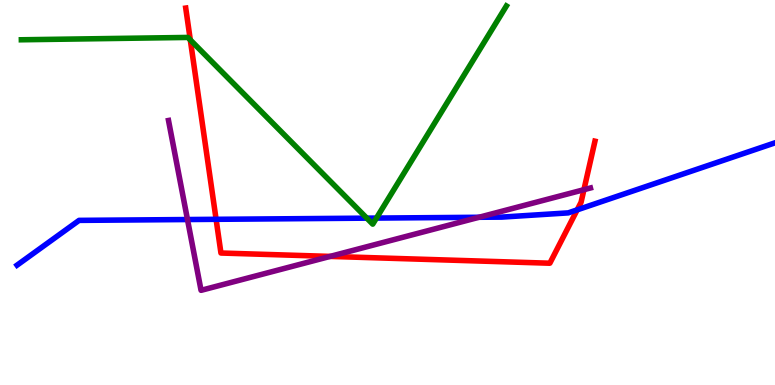[{'lines': ['blue', 'red'], 'intersections': [{'x': 2.79, 'y': 4.3}, {'x': 7.45, 'y': 4.55}]}, {'lines': ['green', 'red'], 'intersections': [{'x': 2.46, 'y': 8.96}]}, {'lines': ['purple', 'red'], 'intersections': [{'x': 4.26, 'y': 3.34}, {'x': 7.53, 'y': 5.07}]}, {'lines': ['blue', 'green'], 'intersections': [{'x': 4.73, 'y': 4.33}, {'x': 4.86, 'y': 4.34}]}, {'lines': ['blue', 'purple'], 'intersections': [{'x': 2.42, 'y': 4.3}, {'x': 6.18, 'y': 4.36}]}, {'lines': ['green', 'purple'], 'intersections': []}]